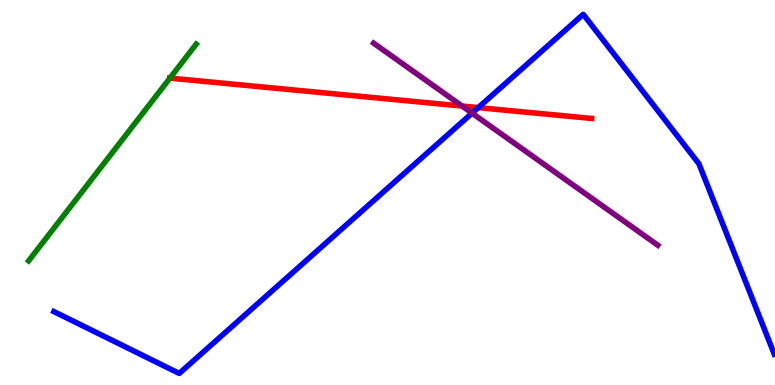[{'lines': ['blue', 'red'], 'intersections': [{'x': 6.17, 'y': 7.21}]}, {'lines': ['green', 'red'], 'intersections': [{'x': 2.19, 'y': 7.97}]}, {'lines': ['purple', 'red'], 'intersections': [{'x': 5.96, 'y': 7.25}]}, {'lines': ['blue', 'green'], 'intersections': []}, {'lines': ['blue', 'purple'], 'intersections': [{'x': 6.09, 'y': 7.06}]}, {'lines': ['green', 'purple'], 'intersections': []}]